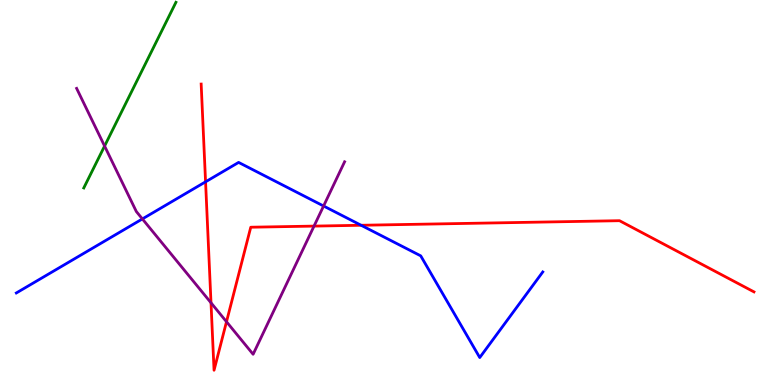[{'lines': ['blue', 'red'], 'intersections': [{'x': 2.65, 'y': 5.28}, {'x': 4.66, 'y': 4.15}]}, {'lines': ['green', 'red'], 'intersections': []}, {'lines': ['purple', 'red'], 'intersections': [{'x': 2.72, 'y': 2.13}, {'x': 2.92, 'y': 1.64}, {'x': 4.05, 'y': 4.13}]}, {'lines': ['blue', 'green'], 'intersections': []}, {'lines': ['blue', 'purple'], 'intersections': [{'x': 1.84, 'y': 4.31}, {'x': 4.18, 'y': 4.65}]}, {'lines': ['green', 'purple'], 'intersections': [{'x': 1.35, 'y': 6.21}]}]